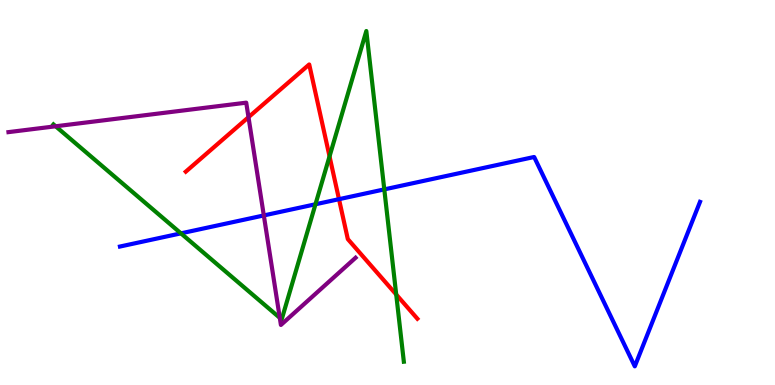[{'lines': ['blue', 'red'], 'intersections': [{'x': 4.37, 'y': 4.83}]}, {'lines': ['green', 'red'], 'intersections': [{'x': 4.25, 'y': 5.94}, {'x': 5.11, 'y': 2.35}]}, {'lines': ['purple', 'red'], 'intersections': [{'x': 3.21, 'y': 6.96}]}, {'lines': ['blue', 'green'], 'intersections': [{'x': 2.33, 'y': 3.94}, {'x': 4.07, 'y': 4.69}, {'x': 4.96, 'y': 5.08}]}, {'lines': ['blue', 'purple'], 'intersections': [{'x': 3.4, 'y': 4.4}]}, {'lines': ['green', 'purple'], 'intersections': [{'x': 0.718, 'y': 6.72}, {'x': 3.61, 'y': 1.74}]}]